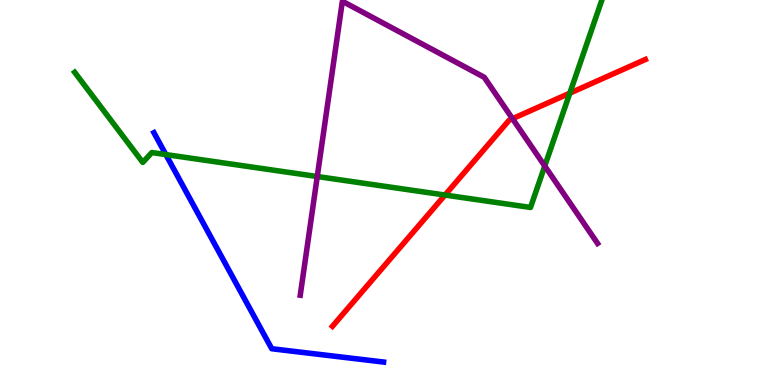[{'lines': ['blue', 'red'], 'intersections': []}, {'lines': ['green', 'red'], 'intersections': [{'x': 5.74, 'y': 4.93}, {'x': 7.35, 'y': 7.58}]}, {'lines': ['purple', 'red'], 'intersections': [{'x': 6.61, 'y': 6.92}]}, {'lines': ['blue', 'green'], 'intersections': [{'x': 2.14, 'y': 5.99}]}, {'lines': ['blue', 'purple'], 'intersections': []}, {'lines': ['green', 'purple'], 'intersections': [{'x': 4.09, 'y': 5.41}, {'x': 7.03, 'y': 5.69}]}]